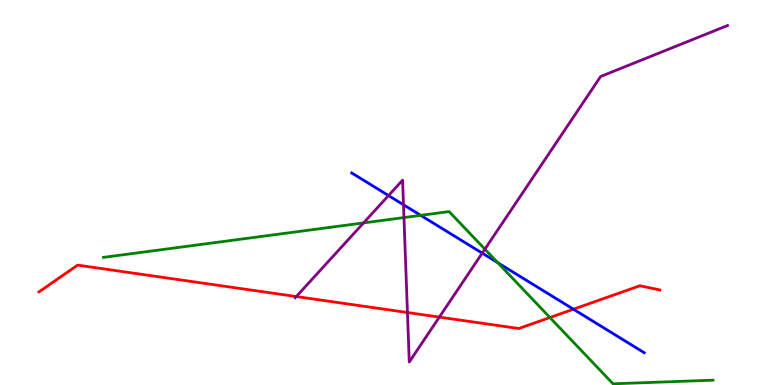[{'lines': ['blue', 'red'], 'intersections': [{'x': 7.4, 'y': 1.97}]}, {'lines': ['green', 'red'], 'intersections': [{'x': 7.1, 'y': 1.75}]}, {'lines': ['purple', 'red'], 'intersections': [{'x': 3.82, 'y': 2.3}, {'x': 5.26, 'y': 1.88}, {'x': 5.67, 'y': 1.76}]}, {'lines': ['blue', 'green'], 'intersections': [{'x': 5.43, 'y': 4.41}, {'x': 6.42, 'y': 3.18}]}, {'lines': ['blue', 'purple'], 'intersections': [{'x': 5.01, 'y': 4.92}, {'x': 5.21, 'y': 4.68}, {'x': 6.22, 'y': 3.42}]}, {'lines': ['green', 'purple'], 'intersections': [{'x': 4.69, 'y': 4.21}, {'x': 5.21, 'y': 4.35}, {'x': 6.26, 'y': 3.53}]}]